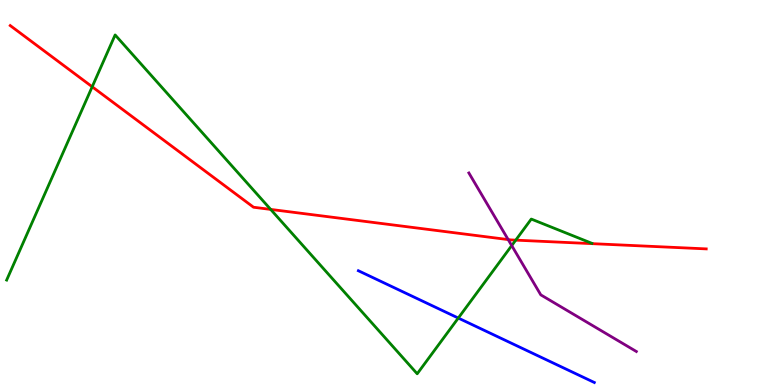[{'lines': ['blue', 'red'], 'intersections': []}, {'lines': ['green', 'red'], 'intersections': [{'x': 1.19, 'y': 7.75}, {'x': 3.49, 'y': 4.56}, {'x': 6.65, 'y': 3.76}]}, {'lines': ['purple', 'red'], 'intersections': [{'x': 6.56, 'y': 3.78}]}, {'lines': ['blue', 'green'], 'intersections': [{'x': 5.91, 'y': 1.74}]}, {'lines': ['blue', 'purple'], 'intersections': []}, {'lines': ['green', 'purple'], 'intersections': [{'x': 6.6, 'y': 3.62}]}]